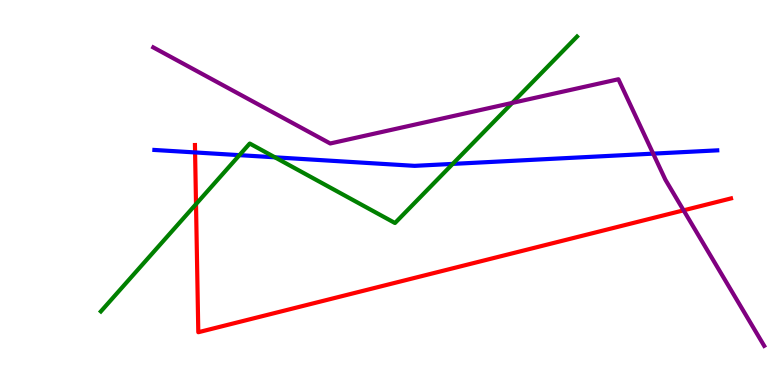[{'lines': ['blue', 'red'], 'intersections': [{'x': 2.52, 'y': 6.04}]}, {'lines': ['green', 'red'], 'intersections': [{'x': 2.53, 'y': 4.7}]}, {'lines': ['purple', 'red'], 'intersections': [{'x': 8.82, 'y': 4.54}]}, {'lines': ['blue', 'green'], 'intersections': [{'x': 3.09, 'y': 5.97}, {'x': 3.55, 'y': 5.91}, {'x': 5.84, 'y': 5.74}]}, {'lines': ['blue', 'purple'], 'intersections': [{'x': 8.43, 'y': 6.01}]}, {'lines': ['green', 'purple'], 'intersections': [{'x': 6.61, 'y': 7.33}]}]